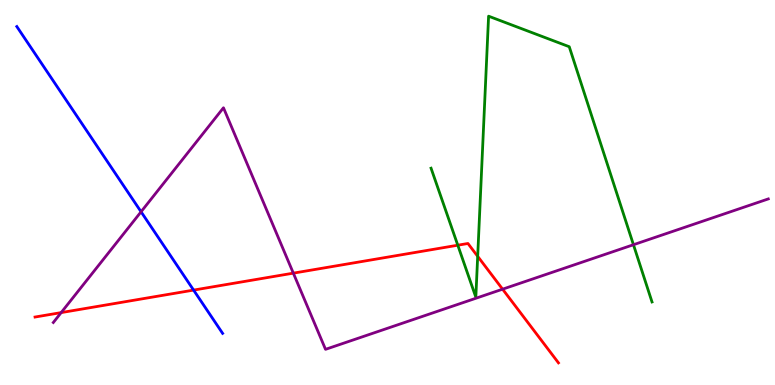[{'lines': ['blue', 'red'], 'intersections': [{'x': 2.5, 'y': 2.46}]}, {'lines': ['green', 'red'], 'intersections': [{'x': 5.91, 'y': 3.63}, {'x': 6.16, 'y': 3.34}]}, {'lines': ['purple', 'red'], 'intersections': [{'x': 0.789, 'y': 1.88}, {'x': 3.79, 'y': 2.91}, {'x': 6.49, 'y': 2.49}]}, {'lines': ['blue', 'green'], 'intersections': []}, {'lines': ['blue', 'purple'], 'intersections': [{'x': 1.82, 'y': 4.5}]}, {'lines': ['green', 'purple'], 'intersections': [{'x': 8.17, 'y': 3.64}]}]